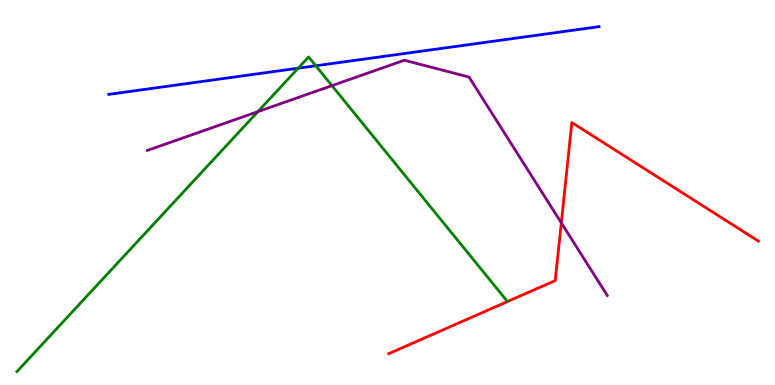[{'lines': ['blue', 'red'], 'intersections': []}, {'lines': ['green', 'red'], 'intersections': []}, {'lines': ['purple', 'red'], 'intersections': [{'x': 7.24, 'y': 4.21}]}, {'lines': ['blue', 'green'], 'intersections': [{'x': 3.85, 'y': 8.23}, {'x': 4.07, 'y': 8.29}]}, {'lines': ['blue', 'purple'], 'intersections': []}, {'lines': ['green', 'purple'], 'intersections': [{'x': 3.33, 'y': 7.1}, {'x': 4.28, 'y': 7.78}]}]